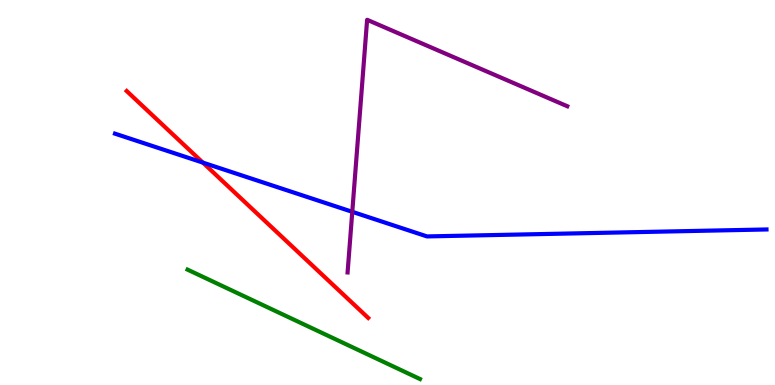[{'lines': ['blue', 'red'], 'intersections': [{'x': 2.62, 'y': 5.78}]}, {'lines': ['green', 'red'], 'intersections': []}, {'lines': ['purple', 'red'], 'intersections': []}, {'lines': ['blue', 'green'], 'intersections': []}, {'lines': ['blue', 'purple'], 'intersections': [{'x': 4.55, 'y': 4.5}]}, {'lines': ['green', 'purple'], 'intersections': []}]